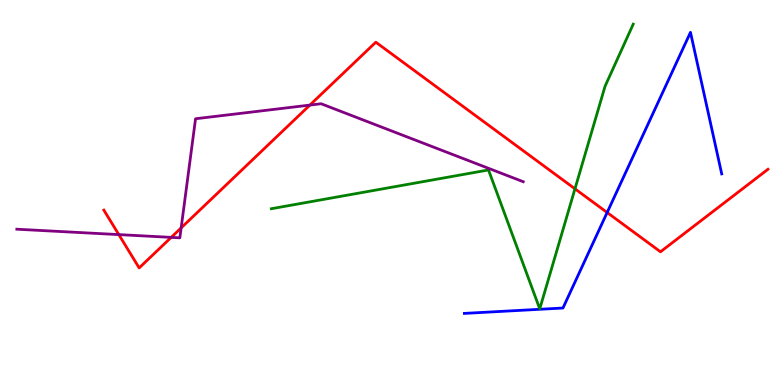[{'lines': ['blue', 'red'], 'intersections': [{'x': 7.83, 'y': 4.48}]}, {'lines': ['green', 'red'], 'intersections': [{'x': 7.42, 'y': 5.1}]}, {'lines': ['purple', 'red'], 'intersections': [{'x': 1.53, 'y': 3.91}, {'x': 2.21, 'y': 3.83}, {'x': 2.34, 'y': 4.08}, {'x': 4.0, 'y': 7.27}]}, {'lines': ['blue', 'green'], 'intersections': []}, {'lines': ['blue', 'purple'], 'intersections': []}, {'lines': ['green', 'purple'], 'intersections': []}]